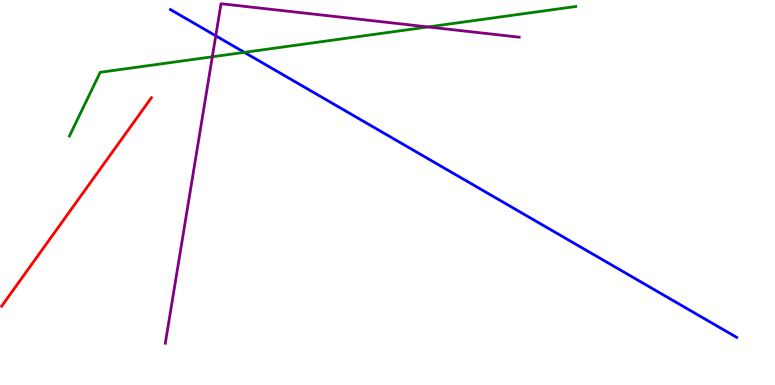[{'lines': ['blue', 'red'], 'intersections': []}, {'lines': ['green', 'red'], 'intersections': []}, {'lines': ['purple', 'red'], 'intersections': []}, {'lines': ['blue', 'green'], 'intersections': [{'x': 3.15, 'y': 8.64}]}, {'lines': ['blue', 'purple'], 'intersections': [{'x': 2.78, 'y': 9.07}]}, {'lines': ['green', 'purple'], 'intersections': [{'x': 2.74, 'y': 8.52}, {'x': 5.52, 'y': 9.3}]}]